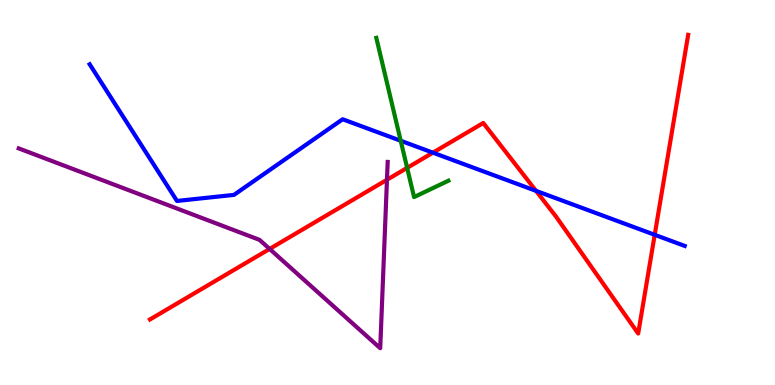[{'lines': ['blue', 'red'], 'intersections': [{'x': 5.59, 'y': 6.03}, {'x': 6.92, 'y': 5.04}, {'x': 8.45, 'y': 3.9}]}, {'lines': ['green', 'red'], 'intersections': [{'x': 5.25, 'y': 5.64}]}, {'lines': ['purple', 'red'], 'intersections': [{'x': 3.48, 'y': 3.53}, {'x': 4.99, 'y': 5.33}]}, {'lines': ['blue', 'green'], 'intersections': [{'x': 5.17, 'y': 6.34}]}, {'lines': ['blue', 'purple'], 'intersections': []}, {'lines': ['green', 'purple'], 'intersections': []}]